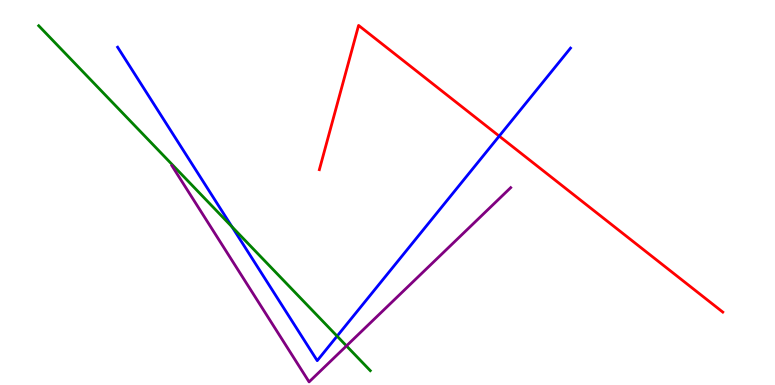[{'lines': ['blue', 'red'], 'intersections': [{'x': 6.44, 'y': 6.46}]}, {'lines': ['green', 'red'], 'intersections': []}, {'lines': ['purple', 'red'], 'intersections': []}, {'lines': ['blue', 'green'], 'intersections': [{'x': 2.99, 'y': 4.11}, {'x': 4.35, 'y': 1.27}]}, {'lines': ['blue', 'purple'], 'intersections': []}, {'lines': ['green', 'purple'], 'intersections': [{'x': 4.47, 'y': 1.02}]}]